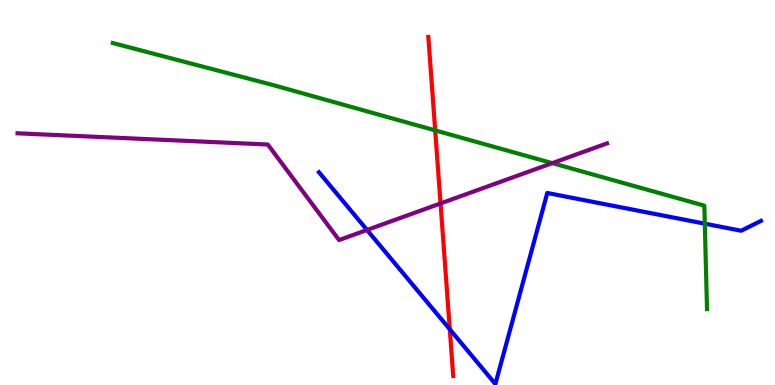[{'lines': ['blue', 'red'], 'intersections': [{'x': 5.8, 'y': 1.45}]}, {'lines': ['green', 'red'], 'intersections': [{'x': 5.62, 'y': 6.61}]}, {'lines': ['purple', 'red'], 'intersections': [{'x': 5.68, 'y': 4.72}]}, {'lines': ['blue', 'green'], 'intersections': [{'x': 9.09, 'y': 4.19}]}, {'lines': ['blue', 'purple'], 'intersections': [{'x': 4.74, 'y': 4.03}]}, {'lines': ['green', 'purple'], 'intersections': [{'x': 7.13, 'y': 5.76}]}]